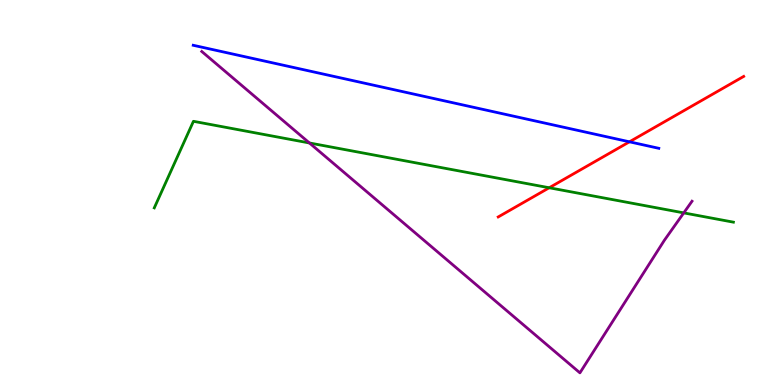[{'lines': ['blue', 'red'], 'intersections': [{'x': 8.12, 'y': 6.32}]}, {'lines': ['green', 'red'], 'intersections': [{'x': 7.09, 'y': 5.12}]}, {'lines': ['purple', 'red'], 'intersections': []}, {'lines': ['blue', 'green'], 'intersections': []}, {'lines': ['blue', 'purple'], 'intersections': []}, {'lines': ['green', 'purple'], 'intersections': [{'x': 3.99, 'y': 6.29}, {'x': 8.82, 'y': 4.47}]}]